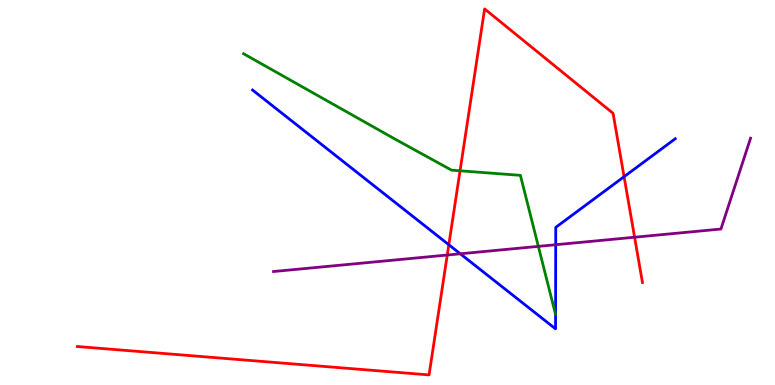[{'lines': ['blue', 'red'], 'intersections': [{'x': 5.79, 'y': 3.64}, {'x': 8.05, 'y': 5.41}]}, {'lines': ['green', 'red'], 'intersections': [{'x': 5.94, 'y': 5.56}]}, {'lines': ['purple', 'red'], 'intersections': [{'x': 5.77, 'y': 3.38}, {'x': 8.19, 'y': 3.84}]}, {'lines': ['blue', 'green'], 'intersections': []}, {'lines': ['blue', 'purple'], 'intersections': [{'x': 5.94, 'y': 3.41}, {'x': 7.17, 'y': 3.64}]}, {'lines': ['green', 'purple'], 'intersections': [{'x': 6.95, 'y': 3.6}]}]